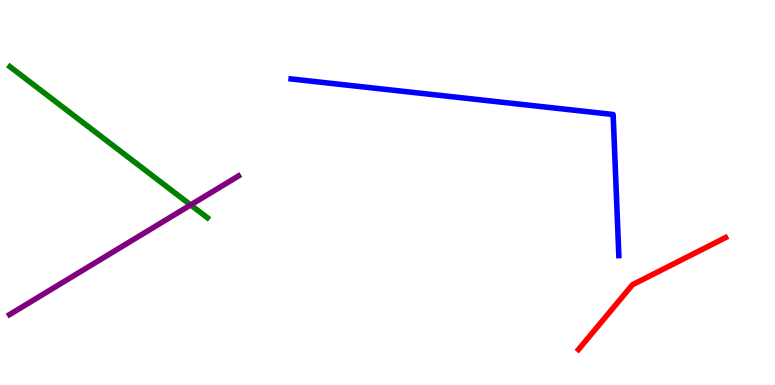[{'lines': ['blue', 'red'], 'intersections': []}, {'lines': ['green', 'red'], 'intersections': []}, {'lines': ['purple', 'red'], 'intersections': []}, {'lines': ['blue', 'green'], 'intersections': []}, {'lines': ['blue', 'purple'], 'intersections': []}, {'lines': ['green', 'purple'], 'intersections': [{'x': 2.46, 'y': 4.68}]}]